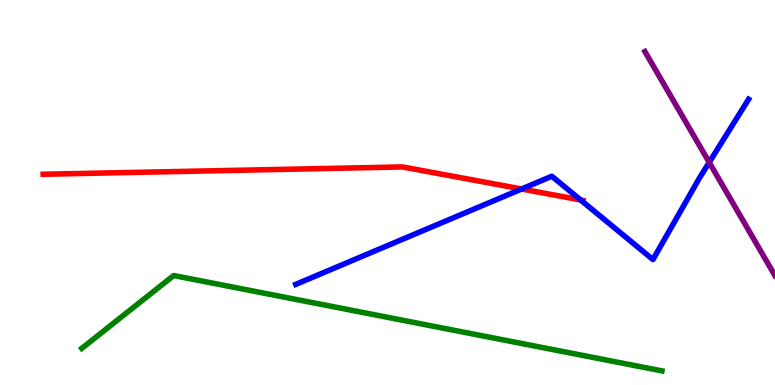[{'lines': ['blue', 'red'], 'intersections': [{'x': 6.73, 'y': 5.09}, {'x': 7.49, 'y': 4.81}]}, {'lines': ['green', 'red'], 'intersections': []}, {'lines': ['purple', 'red'], 'intersections': []}, {'lines': ['blue', 'green'], 'intersections': []}, {'lines': ['blue', 'purple'], 'intersections': [{'x': 9.15, 'y': 5.78}]}, {'lines': ['green', 'purple'], 'intersections': []}]